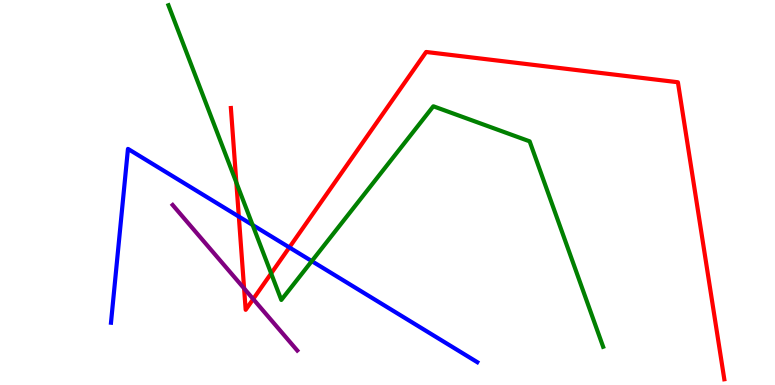[{'lines': ['blue', 'red'], 'intersections': [{'x': 3.08, 'y': 4.37}, {'x': 3.73, 'y': 3.57}]}, {'lines': ['green', 'red'], 'intersections': [{'x': 3.05, 'y': 5.26}, {'x': 3.5, 'y': 2.9}]}, {'lines': ['purple', 'red'], 'intersections': [{'x': 3.15, 'y': 2.51}, {'x': 3.27, 'y': 2.23}]}, {'lines': ['blue', 'green'], 'intersections': [{'x': 3.26, 'y': 4.16}, {'x': 4.02, 'y': 3.22}]}, {'lines': ['blue', 'purple'], 'intersections': []}, {'lines': ['green', 'purple'], 'intersections': []}]